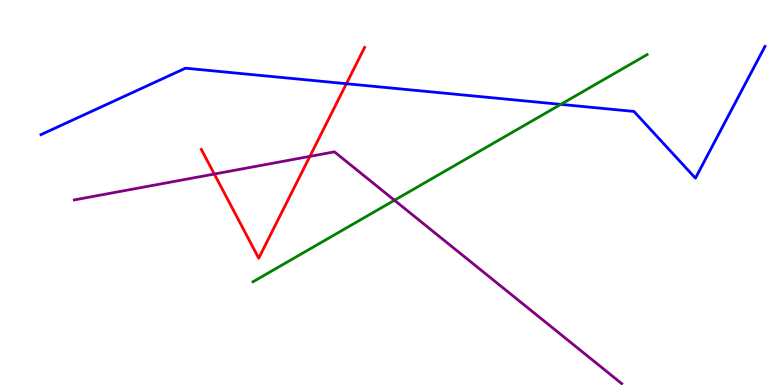[{'lines': ['blue', 'red'], 'intersections': [{'x': 4.47, 'y': 7.83}]}, {'lines': ['green', 'red'], 'intersections': []}, {'lines': ['purple', 'red'], 'intersections': [{'x': 2.77, 'y': 5.48}, {'x': 4.0, 'y': 5.94}]}, {'lines': ['blue', 'green'], 'intersections': [{'x': 7.24, 'y': 7.29}]}, {'lines': ['blue', 'purple'], 'intersections': []}, {'lines': ['green', 'purple'], 'intersections': [{'x': 5.09, 'y': 4.8}]}]